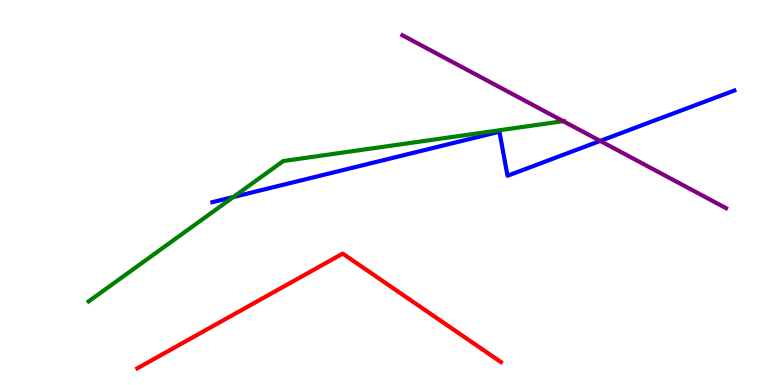[{'lines': ['blue', 'red'], 'intersections': []}, {'lines': ['green', 'red'], 'intersections': []}, {'lines': ['purple', 'red'], 'intersections': []}, {'lines': ['blue', 'green'], 'intersections': [{'x': 3.01, 'y': 4.88}]}, {'lines': ['blue', 'purple'], 'intersections': [{'x': 7.74, 'y': 6.34}]}, {'lines': ['green', 'purple'], 'intersections': [{'x': 7.27, 'y': 6.85}]}]